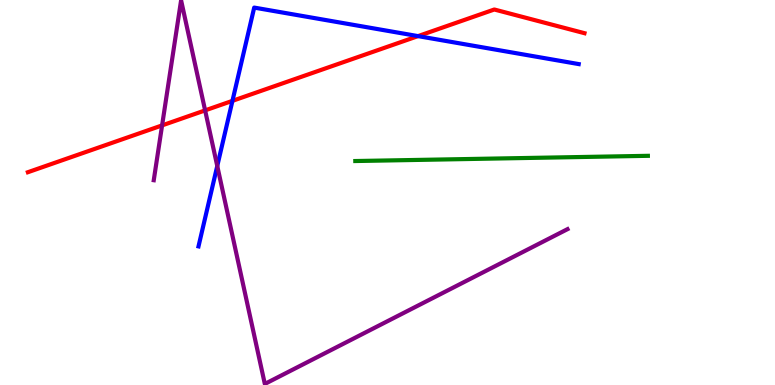[{'lines': ['blue', 'red'], 'intersections': [{'x': 3.0, 'y': 7.38}, {'x': 5.39, 'y': 9.06}]}, {'lines': ['green', 'red'], 'intersections': []}, {'lines': ['purple', 'red'], 'intersections': [{'x': 2.09, 'y': 6.74}, {'x': 2.65, 'y': 7.13}]}, {'lines': ['blue', 'green'], 'intersections': []}, {'lines': ['blue', 'purple'], 'intersections': [{'x': 2.8, 'y': 5.69}]}, {'lines': ['green', 'purple'], 'intersections': []}]